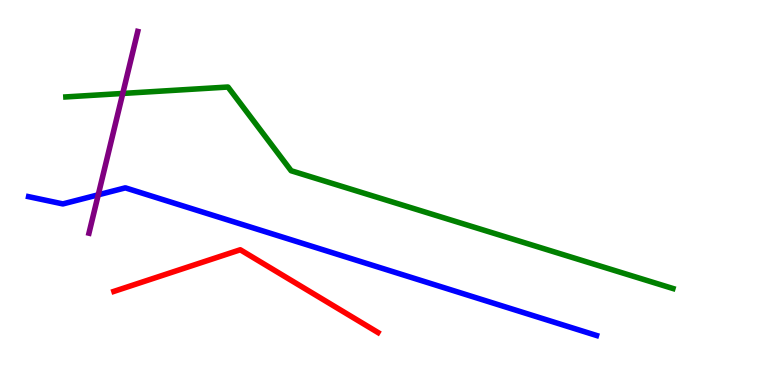[{'lines': ['blue', 'red'], 'intersections': []}, {'lines': ['green', 'red'], 'intersections': []}, {'lines': ['purple', 'red'], 'intersections': []}, {'lines': ['blue', 'green'], 'intersections': []}, {'lines': ['blue', 'purple'], 'intersections': [{'x': 1.27, 'y': 4.94}]}, {'lines': ['green', 'purple'], 'intersections': [{'x': 1.58, 'y': 7.57}]}]